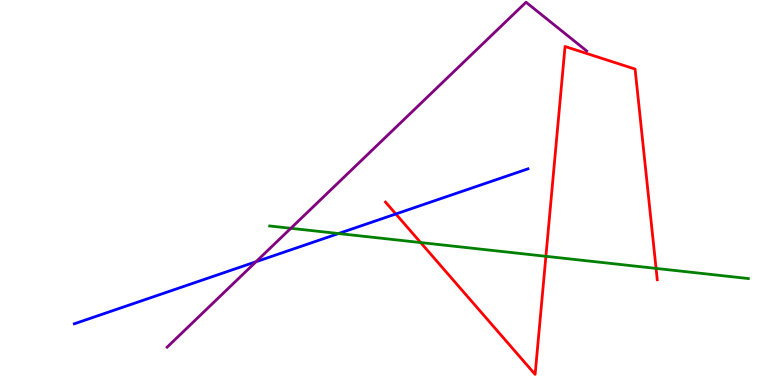[{'lines': ['blue', 'red'], 'intersections': [{'x': 5.11, 'y': 4.44}]}, {'lines': ['green', 'red'], 'intersections': [{'x': 5.43, 'y': 3.7}, {'x': 7.04, 'y': 3.34}, {'x': 8.47, 'y': 3.03}]}, {'lines': ['purple', 'red'], 'intersections': []}, {'lines': ['blue', 'green'], 'intersections': [{'x': 4.37, 'y': 3.93}]}, {'lines': ['blue', 'purple'], 'intersections': [{'x': 3.3, 'y': 3.2}]}, {'lines': ['green', 'purple'], 'intersections': [{'x': 3.75, 'y': 4.07}]}]